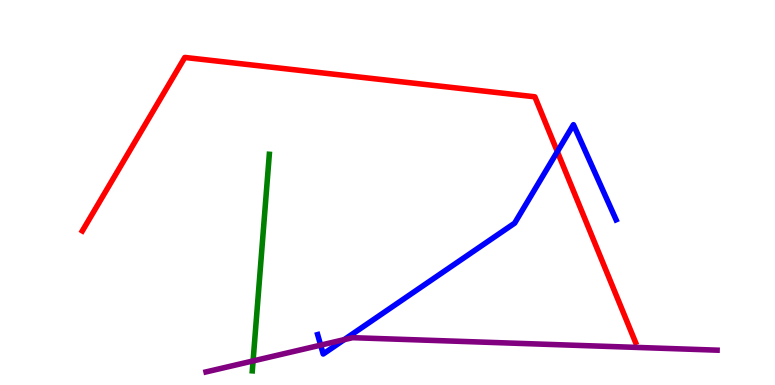[{'lines': ['blue', 'red'], 'intersections': [{'x': 7.19, 'y': 6.06}]}, {'lines': ['green', 'red'], 'intersections': []}, {'lines': ['purple', 'red'], 'intersections': []}, {'lines': ['blue', 'green'], 'intersections': []}, {'lines': ['blue', 'purple'], 'intersections': [{'x': 4.14, 'y': 1.04}, {'x': 4.44, 'y': 1.18}]}, {'lines': ['green', 'purple'], 'intersections': [{'x': 3.27, 'y': 0.625}]}]